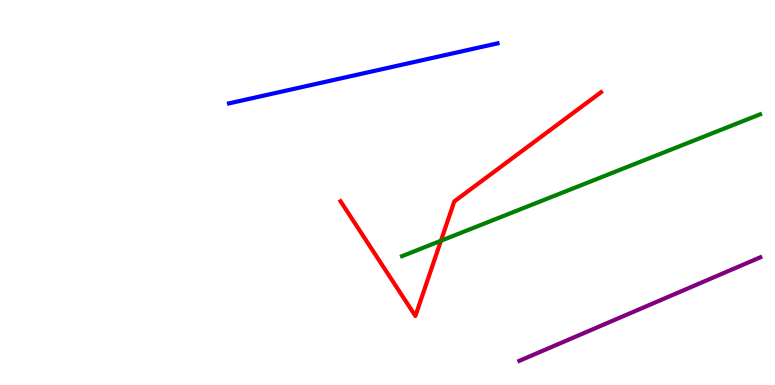[{'lines': ['blue', 'red'], 'intersections': []}, {'lines': ['green', 'red'], 'intersections': [{'x': 5.69, 'y': 3.75}]}, {'lines': ['purple', 'red'], 'intersections': []}, {'lines': ['blue', 'green'], 'intersections': []}, {'lines': ['blue', 'purple'], 'intersections': []}, {'lines': ['green', 'purple'], 'intersections': []}]